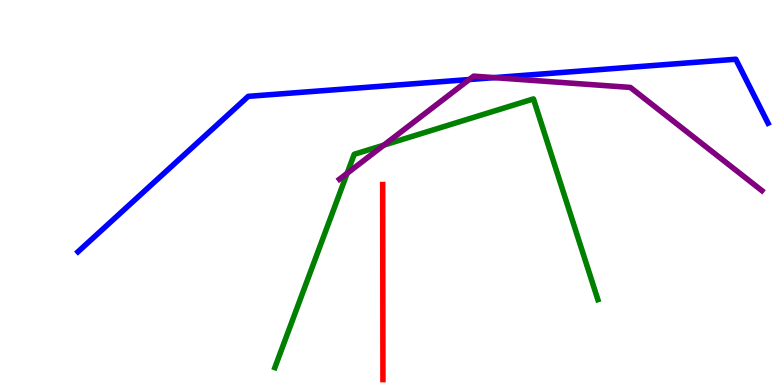[{'lines': ['blue', 'red'], 'intersections': []}, {'lines': ['green', 'red'], 'intersections': []}, {'lines': ['purple', 'red'], 'intersections': []}, {'lines': ['blue', 'green'], 'intersections': []}, {'lines': ['blue', 'purple'], 'intersections': [{'x': 6.05, 'y': 7.93}, {'x': 6.38, 'y': 7.98}]}, {'lines': ['green', 'purple'], 'intersections': [{'x': 4.48, 'y': 5.5}, {'x': 4.95, 'y': 6.23}]}]